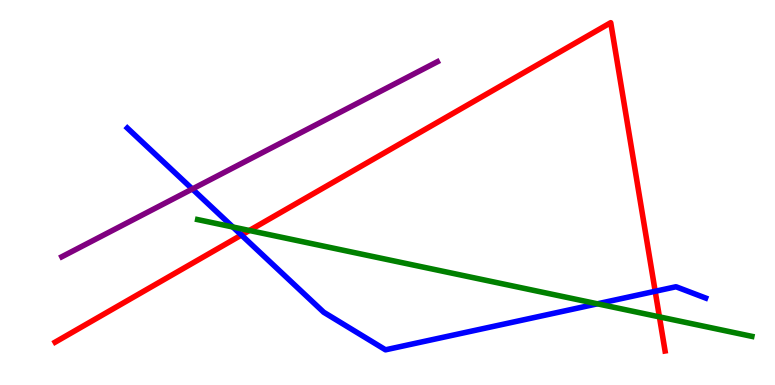[{'lines': ['blue', 'red'], 'intersections': [{'x': 3.12, 'y': 3.89}, {'x': 8.45, 'y': 2.43}]}, {'lines': ['green', 'red'], 'intersections': [{'x': 3.22, 'y': 4.01}, {'x': 8.51, 'y': 1.77}]}, {'lines': ['purple', 'red'], 'intersections': []}, {'lines': ['blue', 'green'], 'intersections': [{'x': 3.0, 'y': 4.1}, {'x': 7.71, 'y': 2.11}]}, {'lines': ['blue', 'purple'], 'intersections': [{'x': 2.48, 'y': 5.09}]}, {'lines': ['green', 'purple'], 'intersections': []}]